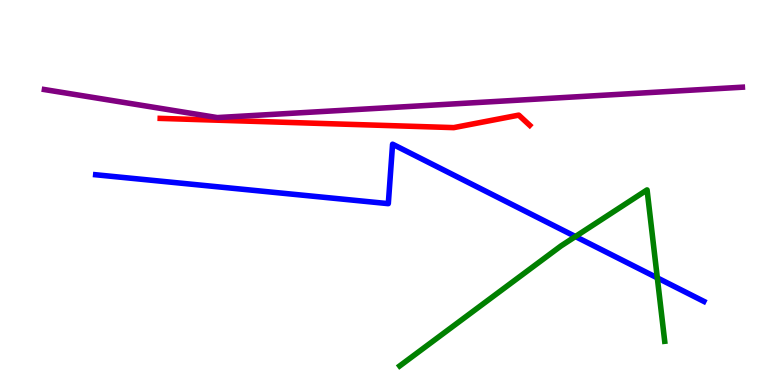[{'lines': ['blue', 'red'], 'intersections': []}, {'lines': ['green', 'red'], 'intersections': []}, {'lines': ['purple', 'red'], 'intersections': []}, {'lines': ['blue', 'green'], 'intersections': [{'x': 7.42, 'y': 3.86}, {'x': 8.48, 'y': 2.78}]}, {'lines': ['blue', 'purple'], 'intersections': []}, {'lines': ['green', 'purple'], 'intersections': []}]